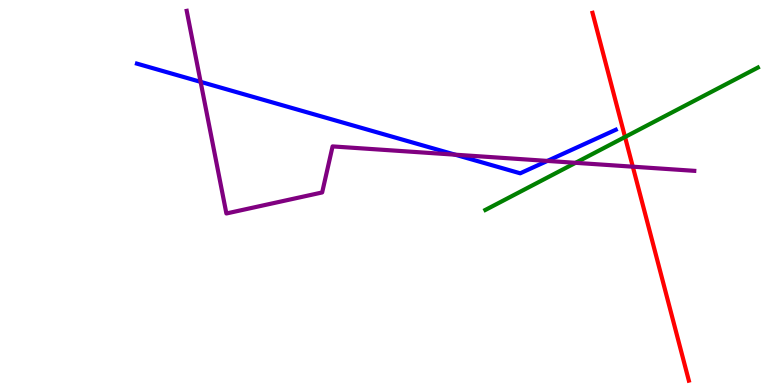[{'lines': ['blue', 'red'], 'intersections': []}, {'lines': ['green', 'red'], 'intersections': [{'x': 8.06, 'y': 6.44}]}, {'lines': ['purple', 'red'], 'intersections': [{'x': 8.17, 'y': 5.67}]}, {'lines': ['blue', 'green'], 'intersections': []}, {'lines': ['blue', 'purple'], 'intersections': [{'x': 2.59, 'y': 7.87}, {'x': 5.87, 'y': 5.98}, {'x': 7.06, 'y': 5.82}]}, {'lines': ['green', 'purple'], 'intersections': [{'x': 7.43, 'y': 5.77}]}]